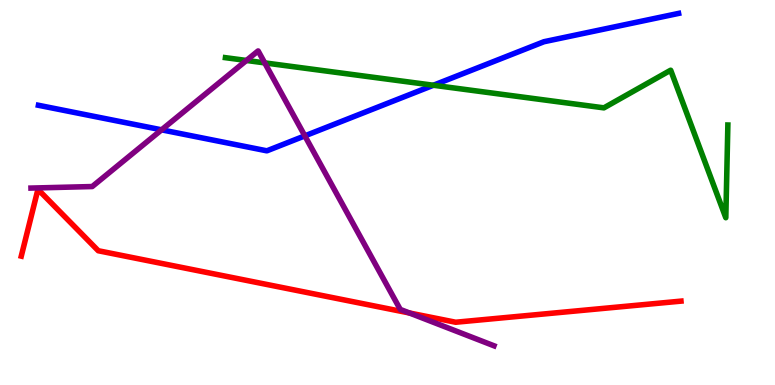[{'lines': ['blue', 'red'], 'intersections': []}, {'lines': ['green', 'red'], 'intersections': []}, {'lines': ['purple', 'red'], 'intersections': [{'x': 5.28, 'y': 1.87}]}, {'lines': ['blue', 'green'], 'intersections': [{'x': 5.59, 'y': 7.79}]}, {'lines': ['blue', 'purple'], 'intersections': [{'x': 2.08, 'y': 6.63}, {'x': 3.93, 'y': 6.47}]}, {'lines': ['green', 'purple'], 'intersections': [{'x': 3.18, 'y': 8.43}, {'x': 3.42, 'y': 8.37}]}]